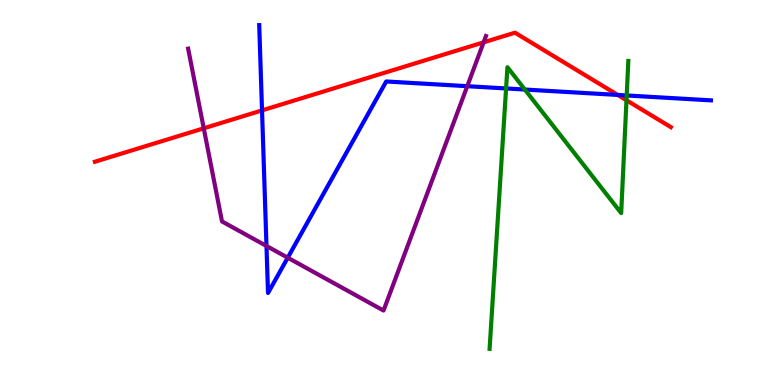[{'lines': ['blue', 'red'], 'intersections': [{'x': 3.38, 'y': 7.13}, {'x': 7.97, 'y': 7.53}]}, {'lines': ['green', 'red'], 'intersections': [{'x': 8.08, 'y': 7.4}]}, {'lines': ['purple', 'red'], 'intersections': [{'x': 2.63, 'y': 6.67}, {'x': 6.24, 'y': 8.9}]}, {'lines': ['blue', 'green'], 'intersections': [{'x': 6.53, 'y': 7.7}, {'x': 6.77, 'y': 7.67}, {'x': 8.09, 'y': 7.52}]}, {'lines': ['blue', 'purple'], 'intersections': [{'x': 3.44, 'y': 3.61}, {'x': 3.71, 'y': 3.31}, {'x': 6.03, 'y': 7.76}]}, {'lines': ['green', 'purple'], 'intersections': []}]